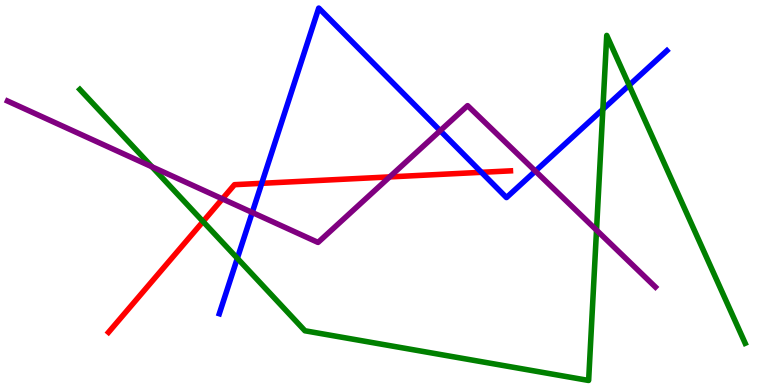[{'lines': ['blue', 'red'], 'intersections': [{'x': 3.38, 'y': 5.24}, {'x': 6.21, 'y': 5.52}]}, {'lines': ['green', 'red'], 'intersections': [{'x': 2.62, 'y': 4.25}]}, {'lines': ['purple', 'red'], 'intersections': [{'x': 2.87, 'y': 4.83}, {'x': 5.03, 'y': 5.4}]}, {'lines': ['blue', 'green'], 'intersections': [{'x': 3.06, 'y': 3.29}, {'x': 7.78, 'y': 7.16}, {'x': 8.12, 'y': 7.79}]}, {'lines': ['blue', 'purple'], 'intersections': [{'x': 3.25, 'y': 4.48}, {'x': 5.68, 'y': 6.61}, {'x': 6.91, 'y': 5.56}]}, {'lines': ['green', 'purple'], 'intersections': [{'x': 1.96, 'y': 5.67}, {'x': 7.7, 'y': 4.02}]}]